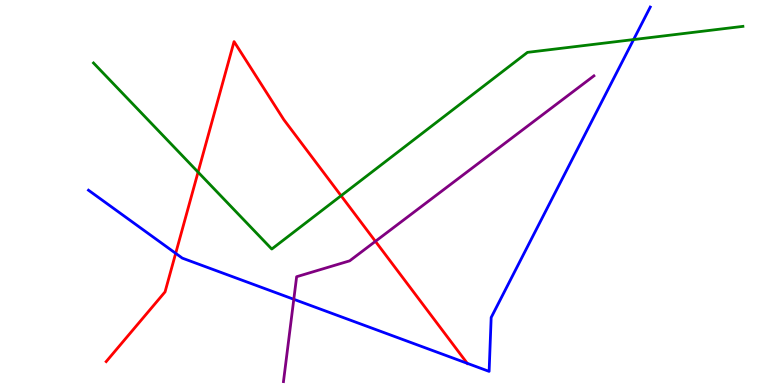[{'lines': ['blue', 'red'], 'intersections': [{'x': 2.27, 'y': 3.42}, {'x': 6.03, 'y': 0.563}]}, {'lines': ['green', 'red'], 'intersections': [{'x': 2.56, 'y': 5.53}, {'x': 4.4, 'y': 4.92}]}, {'lines': ['purple', 'red'], 'intersections': [{'x': 4.84, 'y': 3.73}]}, {'lines': ['blue', 'green'], 'intersections': [{'x': 8.18, 'y': 8.97}]}, {'lines': ['blue', 'purple'], 'intersections': [{'x': 3.79, 'y': 2.23}]}, {'lines': ['green', 'purple'], 'intersections': []}]